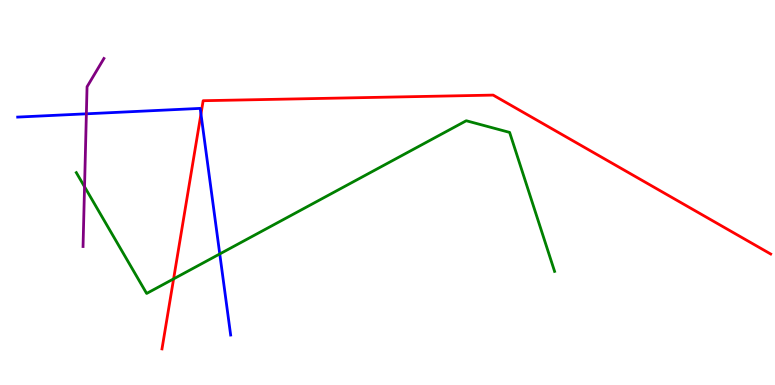[{'lines': ['blue', 'red'], 'intersections': [{'x': 2.59, 'y': 7.04}]}, {'lines': ['green', 'red'], 'intersections': [{'x': 2.24, 'y': 2.76}]}, {'lines': ['purple', 'red'], 'intersections': []}, {'lines': ['blue', 'green'], 'intersections': [{'x': 2.84, 'y': 3.4}]}, {'lines': ['blue', 'purple'], 'intersections': [{'x': 1.11, 'y': 7.04}]}, {'lines': ['green', 'purple'], 'intersections': [{'x': 1.09, 'y': 5.15}]}]